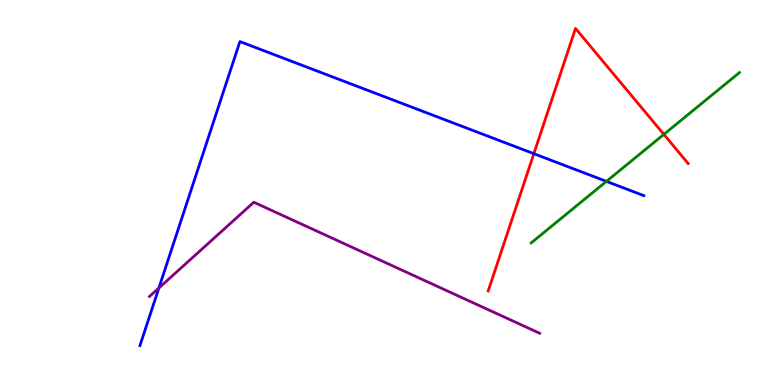[{'lines': ['blue', 'red'], 'intersections': [{'x': 6.89, 'y': 6.01}]}, {'lines': ['green', 'red'], 'intersections': [{'x': 8.57, 'y': 6.51}]}, {'lines': ['purple', 'red'], 'intersections': []}, {'lines': ['blue', 'green'], 'intersections': [{'x': 7.82, 'y': 5.29}]}, {'lines': ['blue', 'purple'], 'intersections': [{'x': 2.05, 'y': 2.52}]}, {'lines': ['green', 'purple'], 'intersections': []}]